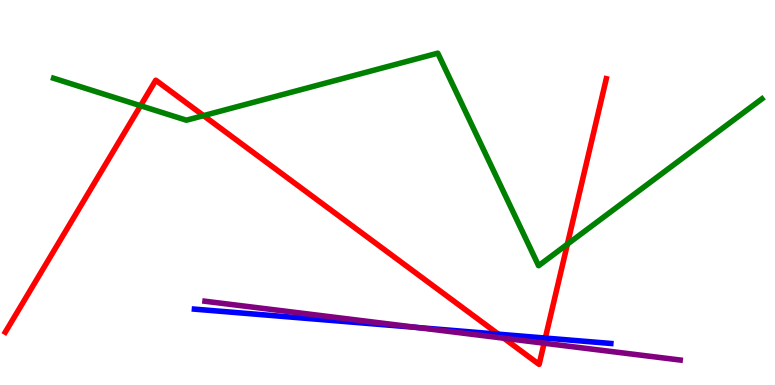[{'lines': ['blue', 'red'], 'intersections': [{'x': 6.43, 'y': 1.32}, {'x': 7.04, 'y': 1.22}]}, {'lines': ['green', 'red'], 'intersections': [{'x': 1.81, 'y': 7.25}, {'x': 2.63, 'y': 7.0}, {'x': 7.32, 'y': 3.66}]}, {'lines': ['purple', 'red'], 'intersections': [{'x': 6.5, 'y': 1.22}, {'x': 7.02, 'y': 1.09}]}, {'lines': ['blue', 'green'], 'intersections': []}, {'lines': ['blue', 'purple'], 'intersections': [{'x': 5.39, 'y': 1.49}]}, {'lines': ['green', 'purple'], 'intersections': []}]